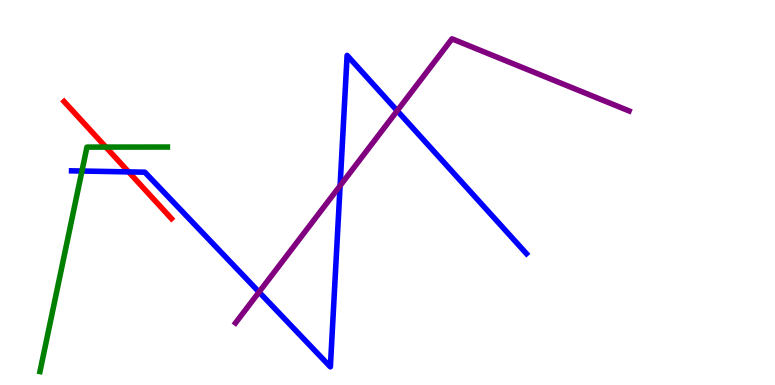[{'lines': ['blue', 'red'], 'intersections': [{'x': 1.66, 'y': 5.54}]}, {'lines': ['green', 'red'], 'intersections': [{'x': 1.37, 'y': 6.18}]}, {'lines': ['purple', 'red'], 'intersections': []}, {'lines': ['blue', 'green'], 'intersections': [{'x': 1.06, 'y': 5.56}]}, {'lines': ['blue', 'purple'], 'intersections': [{'x': 3.34, 'y': 2.41}, {'x': 4.39, 'y': 5.18}, {'x': 5.13, 'y': 7.12}]}, {'lines': ['green', 'purple'], 'intersections': []}]